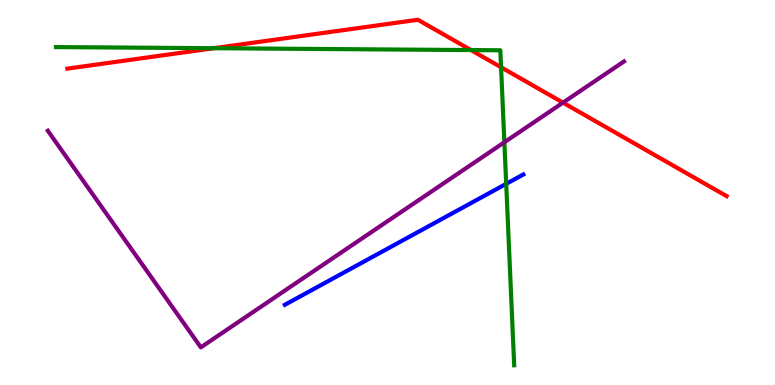[{'lines': ['blue', 'red'], 'intersections': []}, {'lines': ['green', 'red'], 'intersections': [{'x': 2.76, 'y': 8.75}, {'x': 6.08, 'y': 8.7}, {'x': 6.47, 'y': 8.25}]}, {'lines': ['purple', 'red'], 'intersections': [{'x': 7.26, 'y': 7.33}]}, {'lines': ['blue', 'green'], 'intersections': [{'x': 6.53, 'y': 5.22}]}, {'lines': ['blue', 'purple'], 'intersections': []}, {'lines': ['green', 'purple'], 'intersections': [{'x': 6.51, 'y': 6.3}]}]